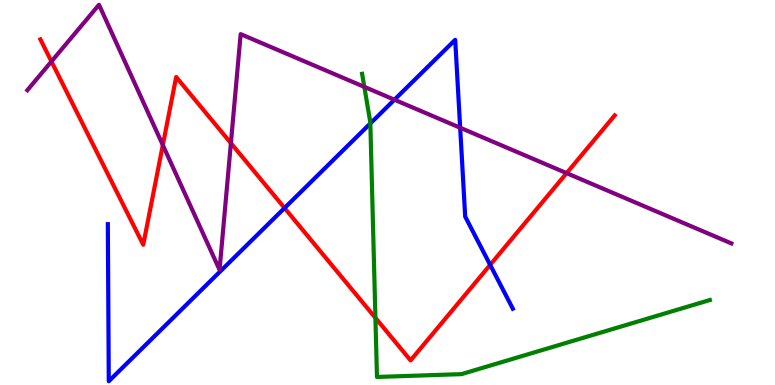[{'lines': ['blue', 'red'], 'intersections': [{'x': 3.67, 'y': 4.6}, {'x': 6.32, 'y': 3.12}]}, {'lines': ['green', 'red'], 'intersections': [{'x': 4.84, 'y': 1.74}]}, {'lines': ['purple', 'red'], 'intersections': [{'x': 0.664, 'y': 8.4}, {'x': 2.1, 'y': 6.23}, {'x': 2.98, 'y': 6.28}, {'x': 7.31, 'y': 5.5}]}, {'lines': ['blue', 'green'], 'intersections': [{'x': 4.78, 'y': 6.79}]}, {'lines': ['blue', 'purple'], 'intersections': [{'x': 5.09, 'y': 7.41}, {'x': 5.94, 'y': 6.68}]}, {'lines': ['green', 'purple'], 'intersections': [{'x': 4.7, 'y': 7.74}]}]